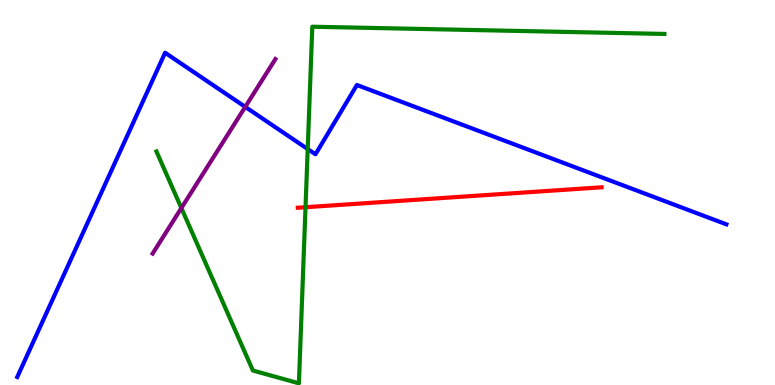[{'lines': ['blue', 'red'], 'intersections': []}, {'lines': ['green', 'red'], 'intersections': [{'x': 3.94, 'y': 4.62}]}, {'lines': ['purple', 'red'], 'intersections': []}, {'lines': ['blue', 'green'], 'intersections': [{'x': 3.97, 'y': 6.13}]}, {'lines': ['blue', 'purple'], 'intersections': [{'x': 3.16, 'y': 7.22}]}, {'lines': ['green', 'purple'], 'intersections': [{'x': 2.34, 'y': 4.6}]}]